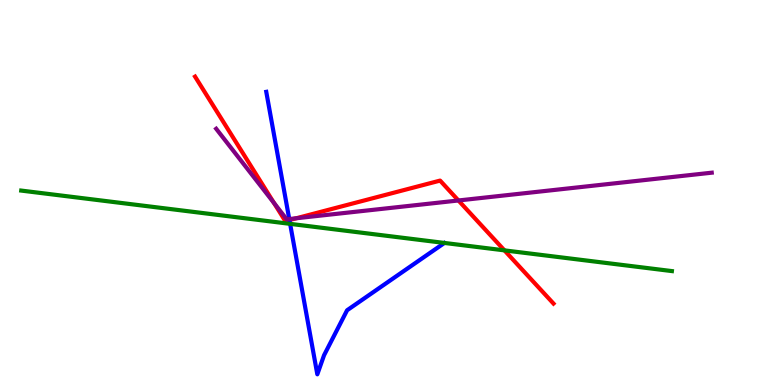[{'lines': ['blue', 'red'], 'intersections': [{'x': 3.73, 'y': 4.28}]}, {'lines': ['green', 'red'], 'intersections': [{'x': 6.51, 'y': 3.5}]}, {'lines': ['purple', 'red'], 'intersections': [{'x': 3.54, 'y': 4.73}, {'x': 3.82, 'y': 4.33}, {'x': 5.92, 'y': 4.79}]}, {'lines': ['blue', 'green'], 'intersections': [{'x': 3.74, 'y': 4.19}]}, {'lines': ['blue', 'purple'], 'intersections': [{'x': 3.73, 'y': 4.31}]}, {'lines': ['green', 'purple'], 'intersections': []}]